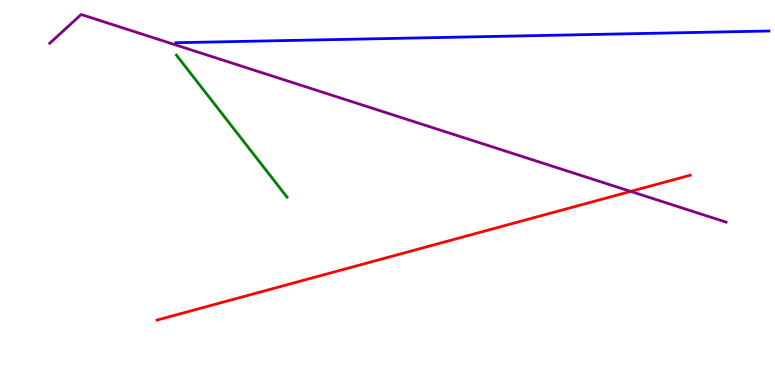[{'lines': ['blue', 'red'], 'intersections': []}, {'lines': ['green', 'red'], 'intersections': []}, {'lines': ['purple', 'red'], 'intersections': [{'x': 8.14, 'y': 5.03}]}, {'lines': ['blue', 'green'], 'intersections': []}, {'lines': ['blue', 'purple'], 'intersections': []}, {'lines': ['green', 'purple'], 'intersections': []}]